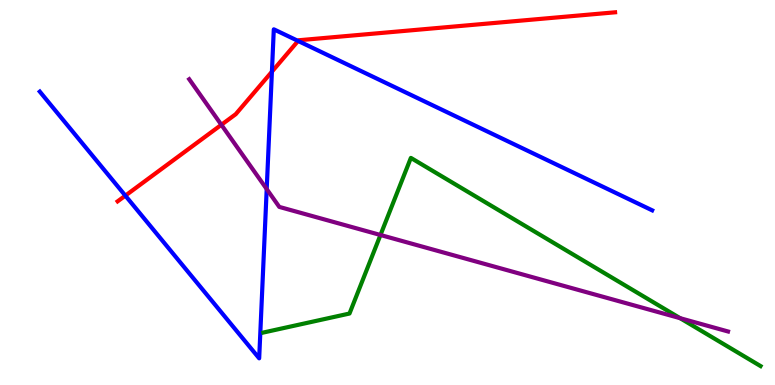[{'lines': ['blue', 'red'], 'intersections': [{'x': 1.62, 'y': 4.92}, {'x': 3.51, 'y': 8.14}, {'x': 3.85, 'y': 8.94}]}, {'lines': ['green', 'red'], 'intersections': []}, {'lines': ['purple', 'red'], 'intersections': [{'x': 2.86, 'y': 6.76}]}, {'lines': ['blue', 'green'], 'intersections': []}, {'lines': ['blue', 'purple'], 'intersections': [{'x': 3.44, 'y': 5.09}]}, {'lines': ['green', 'purple'], 'intersections': [{'x': 4.91, 'y': 3.9}, {'x': 8.78, 'y': 1.74}]}]